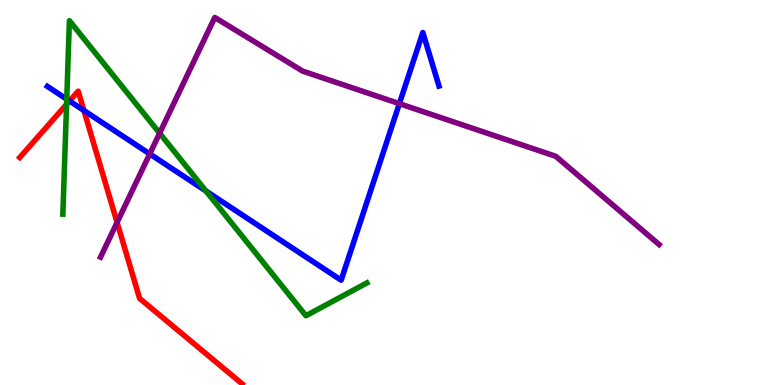[{'lines': ['blue', 'red'], 'intersections': [{'x': 0.897, 'y': 7.38}, {'x': 1.08, 'y': 7.13}]}, {'lines': ['green', 'red'], 'intersections': [{'x': 0.859, 'y': 7.29}]}, {'lines': ['purple', 'red'], 'intersections': [{'x': 1.51, 'y': 4.22}]}, {'lines': ['blue', 'green'], 'intersections': [{'x': 0.861, 'y': 7.42}, {'x': 2.66, 'y': 5.04}]}, {'lines': ['blue', 'purple'], 'intersections': [{'x': 1.93, 'y': 6.0}, {'x': 5.15, 'y': 7.31}]}, {'lines': ['green', 'purple'], 'intersections': [{'x': 2.06, 'y': 6.54}]}]